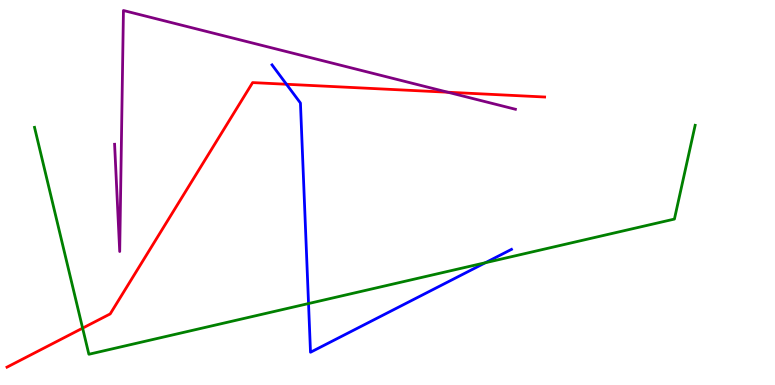[{'lines': ['blue', 'red'], 'intersections': [{'x': 3.7, 'y': 7.81}]}, {'lines': ['green', 'red'], 'intersections': [{'x': 1.07, 'y': 1.48}]}, {'lines': ['purple', 'red'], 'intersections': [{'x': 5.78, 'y': 7.6}]}, {'lines': ['blue', 'green'], 'intersections': [{'x': 3.98, 'y': 2.12}, {'x': 6.26, 'y': 3.18}]}, {'lines': ['blue', 'purple'], 'intersections': []}, {'lines': ['green', 'purple'], 'intersections': []}]